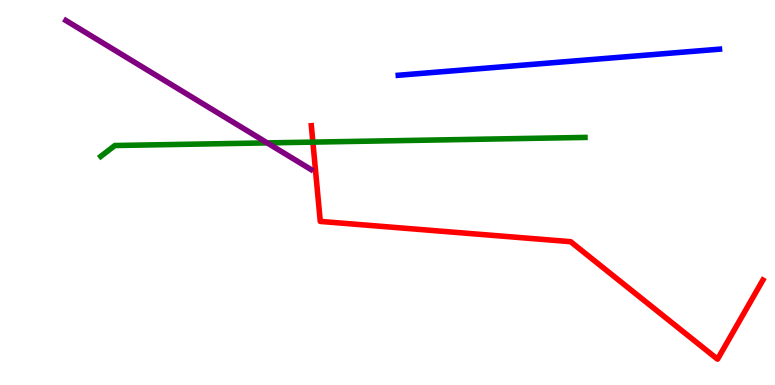[{'lines': ['blue', 'red'], 'intersections': []}, {'lines': ['green', 'red'], 'intersections': [{'x': 4.04, 'y': 6.31}]}, {'lines': ['purple', 'red'], 'intersections': []}, {'lines': ['blue', 'green'], 'intersections': []}, {'lines': ['blue', 'purple'], 'intersections': []}, {'lines': ['green', 'purple'], 'intersections': [{'x': 3.45, 'y': 6.29}]}]